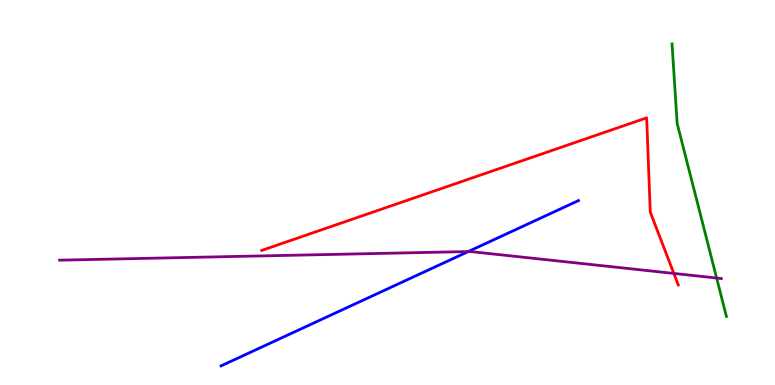[{'lines': ['blue', 'red'], 'intersections': []}, {'lines': ['green', 'red'], 'intersections': []}, {'lines': ['purple', 'red'], 'intersections': [{'x': 8.69, 'y': 2.9}]}, {'lines': ['blue', 'green'], 'intersections': []}, {'lines': ['blue', 'purple'], 'intersections': [{'x': 6.04, 'y': 3.47}]}, {'lines': ['green', 'purple'], 'intersections': [{'x': 9.25, 'y': 2.78}]}]